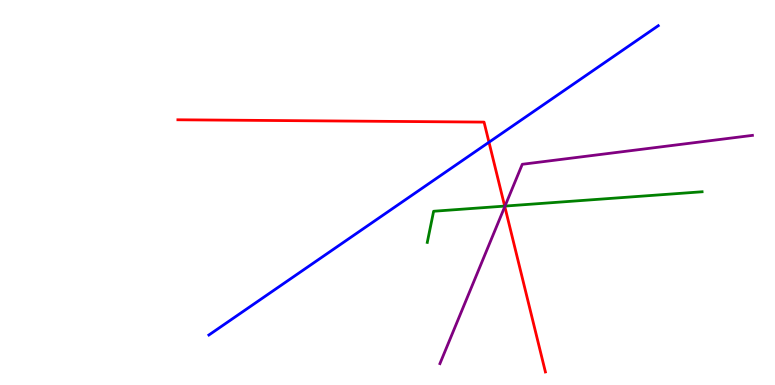[{'lines': ['blue', 'red'], 'intersections': [{'x': 6.31, 'y': 6.31}]}, {'lines': ['green', 'red'], 'intersections': [{'x': 6.51, 'y': 4.65}]}, {'lines': ['purple', 'red'], 'intersections': [{'x': 6.51, 'y': 4.63}]}, {'lines': ['blue', 'green'], 'intersections': []}, {'lines': ['blue', 'purple'], 'intersections': []}, {'lines': ['green', 'purple'], 'intersections': [{'x': 6.52, 'y': 4.65}]}]